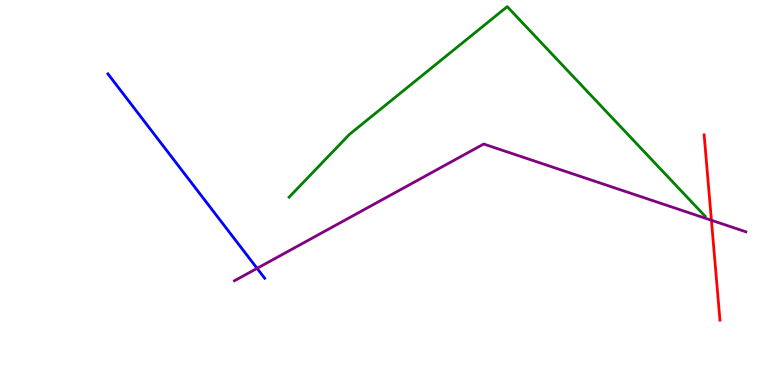[{'lines': ['blue', 'red'], 'intersections': []}, {'lines': ['green', 'red'], 'intersections': []}, {'lines': ['purple', 'red'], 'intersections': [{'x': 9.18, 'y': 4.28}]}, {'lines': ['blue', 'green'], 'intersections': []}, {'lines': ['blue', 'purple'], 'intersections': [{'x': 3.32, 'y': 3.03}]}, {'lines': ['green', 'purple'], 'intersections': []}]